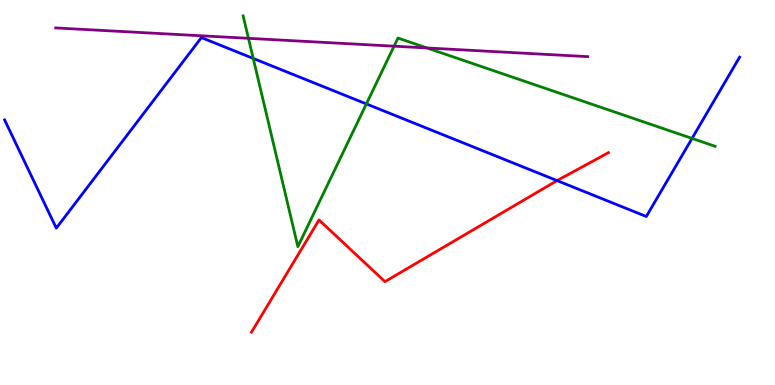[{'lines': ['blue', 'red'], 'intersections': [{'x': 7.19, 'y': 5.31}]}, {'lines': ['green', 'red'], 'intersections': []}, {'lines': ['purple', 'red'], 'intersections': []}, {'lines': ['blue', 'green'], 'intersections': [{'x': 3.27, 'y': 8.48}, {'x': 4.73, 'y': 7.3}, {'x': 8.93, 'y': 6.4}]}, {'lines': ['blue', 'purple'], 'intersections': []}, {'lines': ['green', 'purple'], 'intersections': [{'x': 3.21, 'y': 9.0}, {'x': 5.08, 'y': 8.8}, {'x': 5.51, 'y': 8.75}]}]